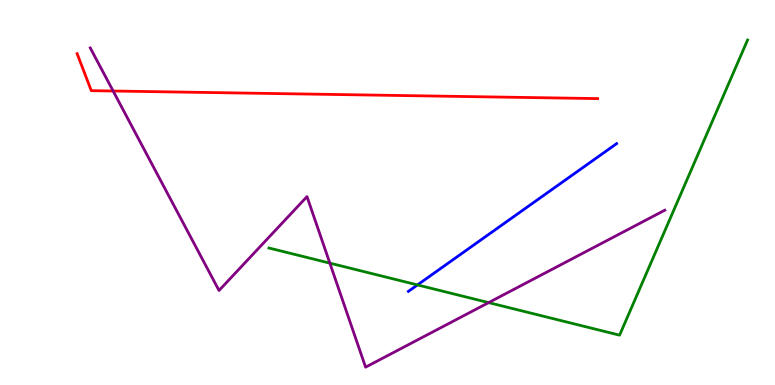[{'lines': ['blue', 'red'], 'intersections': []}, {'lines': ['green', 'red'], 'intersections': []}, {'lines': ['purple', 'red'], 'intersections': [{'x': 1.46, 'y': 7.64}]}, {'lines': ['blue', 'green'], 'intersections': [{'x': 5.39, 'y': 2.6}]}, {'lines': ['blue', 'purple'], 'intersections': []}, {'lines': ['green', 'purple'], 'intersections': [{'x': 4.26, 'y': 3.17}, {'x': 6.31, 'y': 2.14}]}]